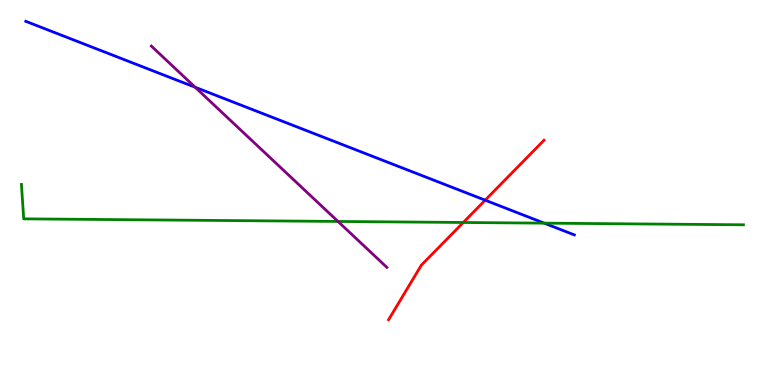[{'lines': ['blue', 'red'], 'intersections': [{'x': 6.26, 'y': 4.8}]}, {'lines': ['green', 'red'], 'intersections': [{'x': 5.98, 'y': 4.22}]}, {'lines': ['purple', 'red'], 'intersections': []}, {'lines': ['blue', 'green'], 'intersections': [{'x': 7.02, 'y': 4.2}]}, {'lines': ['blue', 'purple'], 'intersections': [{'x': 2.52, 'y': 7.73}]}, {'lines': ['green', 'purple'], 'intersections': [{'x': 4.36, 'y': 4.25}]}]